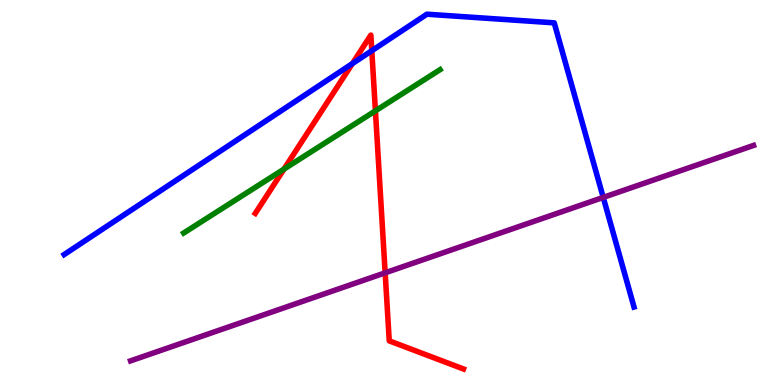[{'lines': ['blue', 'red'], 'intersections': [{'x': 4.55, 'y': 8.35}, {'x': 4.8, 'y': 8.68}]}, {'lines': ['green', 'red'], 'intersections': [{'x': 3.66, 'y': 5.61}, {'x': 4.84, 'y': 7.12}]}, {'lines': ['purple', 'red'], 'intersections': [{'x': 4.97, 'y': 2.91}]}, {'lines': ['blue', 'green'], 'intersections': []}, {'lines': ['blue', 'purple'], 'intersections': [{'x': 7.78, 'y': 4.87}]}, {'lines': ['green', 'purple'], 'intersections': []}]